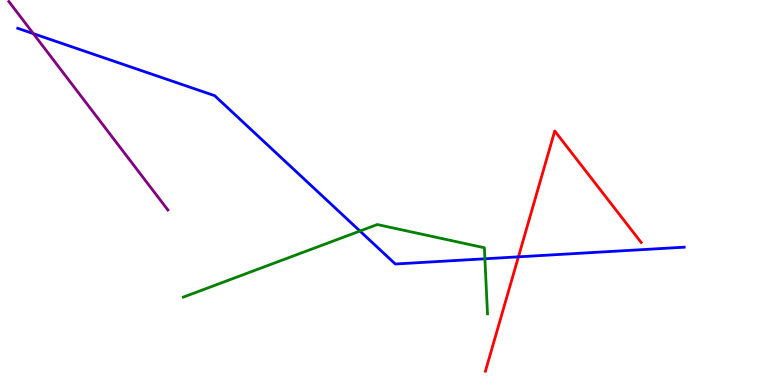[{'lines': ['blue', 'red'], 'intersections': [{'x': 6.69, 'y': 3.33}]}, {'lines': ['green', 'red'], 'intersections': []}, {'lines': ['purple', 'red'], 'intersections': []}, {'lines': ['blue', 'green'], 'intersections': [{'x': 4.64, 'y': 4.0}, {'x': 6.26, 'y': 3.28}]}, {'lines': ['blue', 'purple'], 'intersections': [{'x': 0.43, 'y': 9.13}]}, {'lines': ['green', 'purple'], 'intersections': []}]